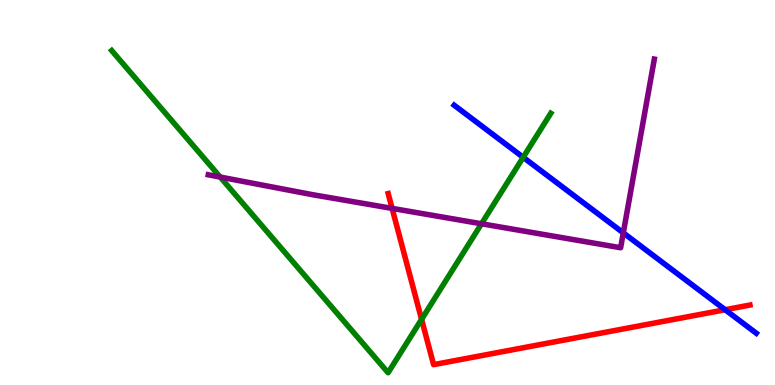[{'lines': ['blue', 'red'], 'intersections': [{'x': 9.36, 'y': 1.96}]}, {'lines': ['green', 'red'], 'intersections': [{'x': 5.44, 'y': 1.71}]}, {'lines': ['purple', 'red'], 'intersections': [{'x': 5.06, 'y': 4.59}]}, {'lines': ['blue', 'green'], 'intersections': [{'x': 6.75, 'y': 5.91}]}, {'lines': ['blue', 'purple'], 'intersections': [{'x': 8.04, 'y': 3.95}]}, {'lines': ['green', 'purple'], 'intersections': [{'x': 2.84, 'y': 5.4}, {'x': 6.21, 'y': 4.19}]}]